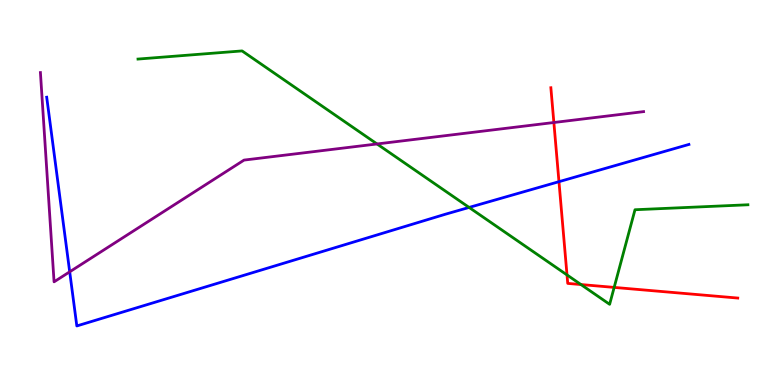[{'lines': ['blue', 'red'], 'intersections': [{'x': 7.21, 'y': 5.28}]}, {'lines': ['green', 'red'], 'intersections': [{'x': 7.32, 'y': 2.86}, {'x': 7.5, 'y': 2.61}, {'x': 7.92, 'y': 2.53}]}, {'lines': ['purple', 'red'], 'intersections': [{'x': 7.15, 'y': 6.82}]}, {'lines': ['blue', 'green'], 'intersections': [{'x': 6.05, 'y': 4.61}]}, {'lines': ['blue', 'purple'], 'intersections': [{'x': 0.899, 'y': 2.94}]}, {'lines': ['green', 'purple'], 'intersections': [{'x': 4.86, 'y': 6.26}]}]